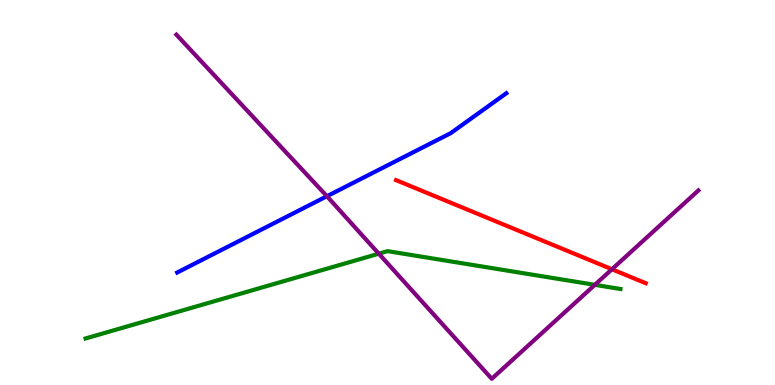[{'lines': ['blue', 'red'], 'intersections': []}, {'lines': ['green', 'red'], 'intersections': []}, {'lines': ['purple', 'red'], 'intersections': [{'x': 7.9, 'y': 3.01}]}, {'lines': ['blue', 'green'], 'intersections': []}, {'lines': ['blue', 'purple'], 'intersections': [{'x': 4.22, 'y': 4.9}]}, {'lines': ['green', 'purple'], 'intersections': [{'x': 4.89, 'y': 3.41}, {'x': 7.68, 'y': 2.6}]}]